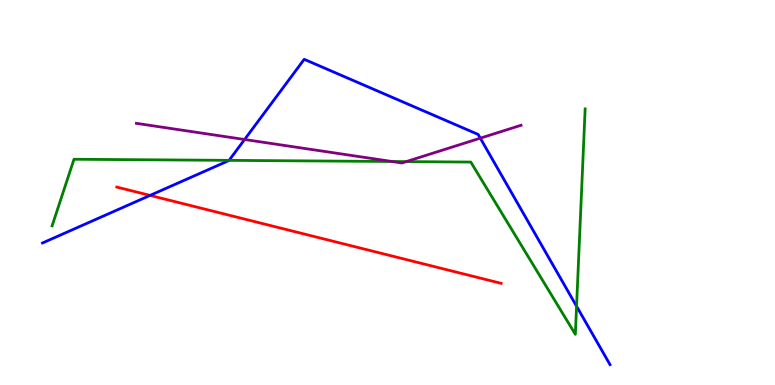[{'lines': ['blue', 'red'], 'intersections': [{'x': 1.94, 'y': 4.92}]}, {'lines': ['green', 'red'], 'intersections': []}, {'lines': ['purple', 'red'], 'intersections': []}, {'lines': ['blue', 'green'], 'intersections': [{'x': 2.96, 'y': 5.83}, {'x': 7.44, 'y': 2.05}]}, {'lines': ['blue', 'purple'], 'intersections': [{'x': 3.16, 'y': 6.38}, {'x': 6.2, 'y': 6.41}]}, {'lines': ['green', 'purple'], 'intersections': [{'x': 5.06, 'y': 5.81}, {'x': 5.24, 'y': 5.8}]}]